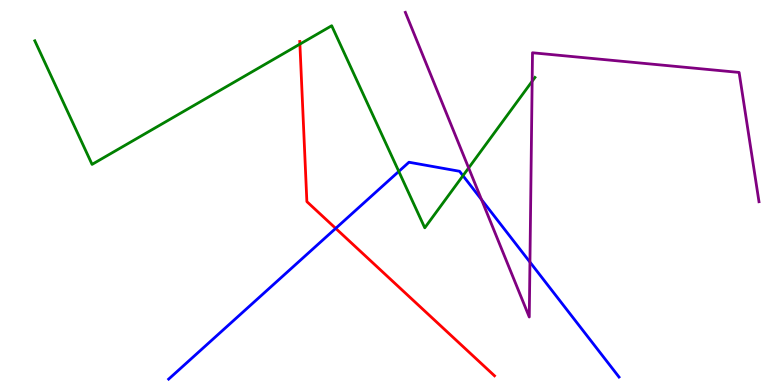[{'lines': ['blue', 'red'], 'intersections': [{'x': 4.33, 'y': 4.07}]}, {'lines': ['green', 'red'], 'intersections': [{'x': 3.87, 'y': 8.85}]}, {'lines': ['purple', 'red'], 'intersections': []}, {'lines': ['blue', 'green'], 'intersections': [{'x': 5.15, 'y': 5.55}, {'x': 5.97, 'y': 5.44}]}, {'lines': ['blue', 'purple'], 'intersections': [{'x': 6.21, 'y': 4.82}, {'x': 6.84, 'y': 3.19}]}, {'lines': ['green', 'purple'], 'intersections': [{'x': 6.05, 'y': 5.64}, {'x': 6.87, 'y': 7.89}]}]